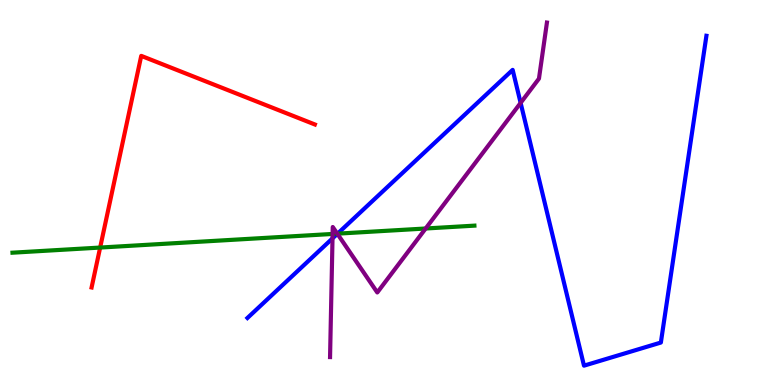[{'lines': ['blue', 'red'], 'intersections': []}, {'lines': ['green', 'red'], 'intersections': [{'x': 1.29, 'y': 3.57}]}, {'lines': ['purple', 'red'], 'intersections': []}, {'lines': ['blue', 'green'], 'intersections': [{'x': 4.36, 'y': 3.93}]}, {'lines': ['blue', 'purple'], 'intersections': [{'x': 4.29, 'y': 3.81}, {'x': 4.35, 'y': 3.93}, {'x': 6.72, 'y': 7.33}]}, {'lines': ['green', 'purple'], 'intersections': [{'x': 4.29, 'y': 3.92}, {'x': 4.35, 'y': 3.93}, {'x': 5.49, 'y': 4.07}]}]